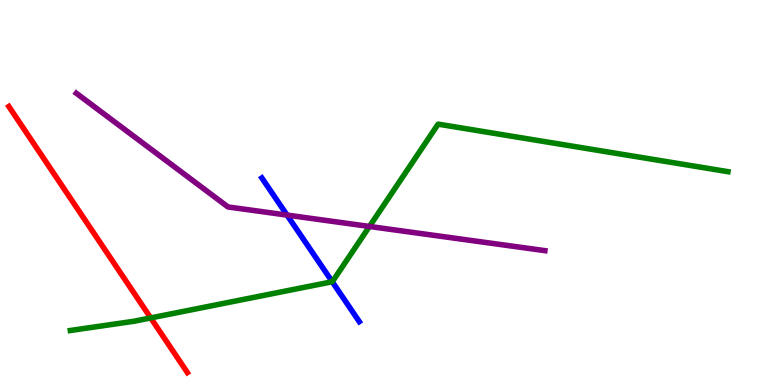[{'lines': ['blue', 'red'], 'intersections': []}, {'lines': ['green', 'red'], 'intersections': [{'x': 1.94, 'y': 1.74}]}, {'lines': ['purple', 'red'], 'intersections': []}, {'lines': ['blue', 'green'], 'intersections': [{'x': 4.29, 'y': 2.68}]}, {'lines': ['blue', 'purple'], 'intersections': [{'x': 3.7, 'y': 4.41}]}, {'lines': ['green', 'purple'], 'intersections': [{'x': 4.77, 'y': 4.12}]}]